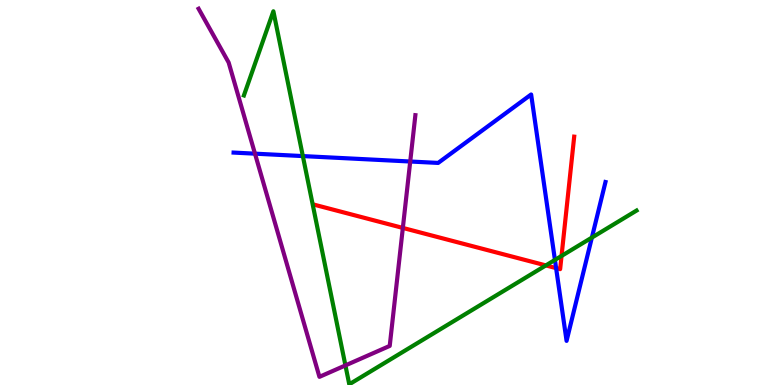[{'lines': ['blue', 'red'], 'intersections': [{'x': 7.18, 'y': 3.04}]}, {'lines': ['green', 'red'], 'intersections': [{'x': 7.04, 'y': 3.11}, {'x': 7.25, 'y': 3.35}]}, {'lines': ['purple', 'red'], 'intersections': [{'x': 5.2, 'y': 4.08}]}, {'lines': ['blue', 'green'], 'intersections': [{'x': 3.91, 'y': 5.95}, {'x': 7.16, 'y': 3.25}, {'x': 7.64, 'y': 3.83}]}, {'lines': ['blue', 'purple'], 'intersections': [{'x': 3.29, 'y': 6.01}, {'x': 5.29, 'y': 5.8}]}, {'lines': ['green', 'purple'], 'intersections': [{'x': 4.46, 'y': 0.509}]}]